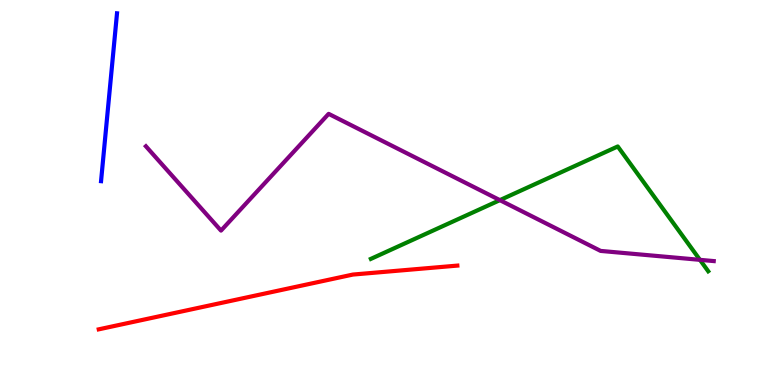[{'lines': ['blue', 'red'], 'intersections': []}, {'lines': ['green', 'red'], 'intersections': []}, {'lines': ['purple', 'red'], 'intersections': []}, {'lines': ['blue', 'green'], 'intersections': []}, {'lines': ['blue', 'purple'], 'intersections': []}, {'lines': ['green', 'purple'], 'intersections': [{'x': 6.45, 'y': 4.8}, {'x': 9.03, 'y': 3.25}]}]